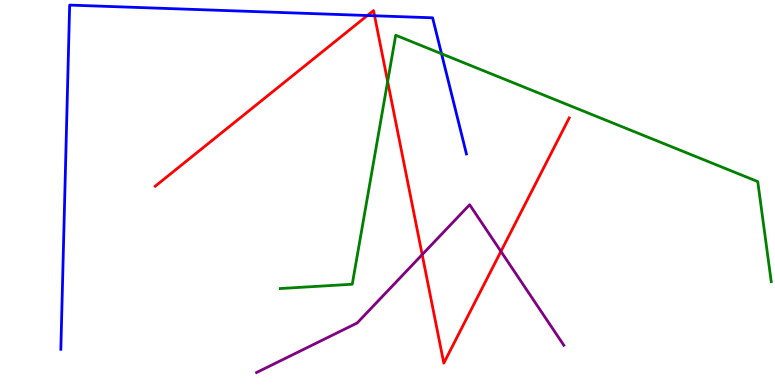[{'lines': ['blue', 'red'], 'intersections': [{'x': 4.74, 'y': 9.6}, {'x': 4.83, 'y': 9.59}]}, {'lines': ['green', 'red'], 'intersections': [{'x': 5.0, 'y': 7.88}]}, {'lines': ['purple', 'red'], 'intersections': [{'x': 5.45, 'y': 3.39}, {'x': 6.46, 'y': 3.47}]}, {'lines': ['blue', 'green'], 'intersections': [{'x': 5.7, 'y': 8.6}]}, {'lines': ['blue', 'purple'], 'intersections': []}, {'lines': ['green', 'purple'], 'intersections': []}]